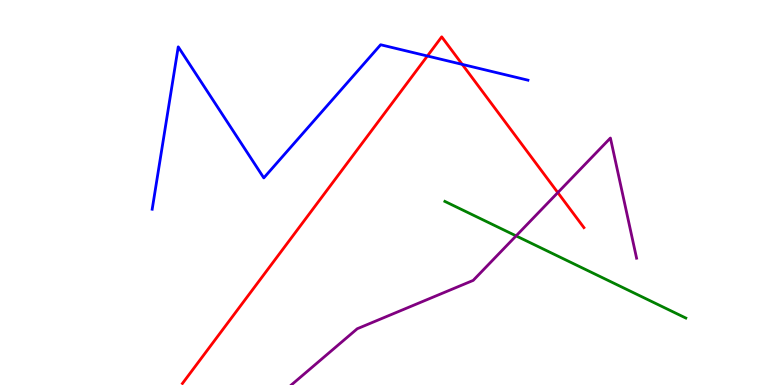[{'lines': ['blue', 'red'], 'intersections': [{'x': 5.51, 'y': 8.55}, {'x': 5.96, 'y': 8.33}]}, {'lines': ['green', 'red'], 'intersections': []}, {'lines': ['purple', 'red'], 'intersections': [{'x': 7.2, 'y': 5.0}]}, {'lines': ['blue', 'green'], 'intersections': []}, {'lines': ['blue', 'purple'], 'intersections': []}, {'lines': ['green', 'purple'], 'intersections': [{'x': 6.66, 'y': 3.87}]}]